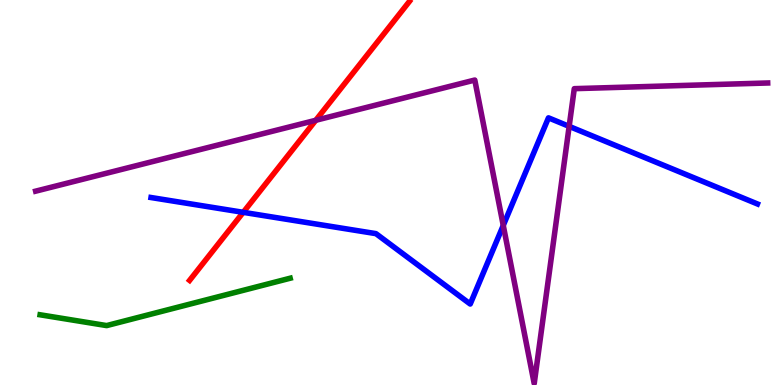[{'lines': ['blue', 'red'], 'intersections': [{'x': 3.14, 'y': 4.48}]}, {'lines': ['green', 'red'], 'intersections': []}, {'lines': ['purple', 'red'], 'intersections': [{'x': 4.07, 'y': 6.88}]}, {'lines': ['blue', 'green'], 'intersections': []}, {'lines': ['blue', 'purple'], 'intersections': [{'x': 6.49, 'y': 4.14}, {'x': 7.34, 'y': 6.72}]}, {'lines': ['green', 'purple'], 'intersections': []}]